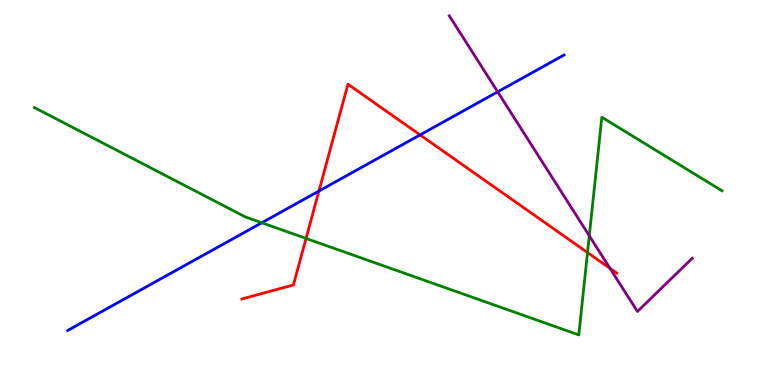[{'lines': ['blue', 'red'], 'intersections': [{'x': 4.12, 'y': 5.04}, {'x': 5.42, 'y': 6.5}]}, {'lines': ['green', 'red'], 'intersections': [{'x': 3.95, 'y': 3.81}, {'x': 7.58, 'y': 3.44}]}, {'lines': ['purple', 'red'], 'intersections': [{'x': 7.87, 'y': 3.03}]}, {'lines': ['blue', 'green'], 'intersections': [{'x': 3.38, 'y': 4.21}]}, {'lines': ['blue', 'purple'], 'intersections': [{'x': 6.42, 'y': 7.61}]}, {'lines': ['green', 'purple'], 'intersections': [{'x': 7.6, 'y': 3.88}]}]